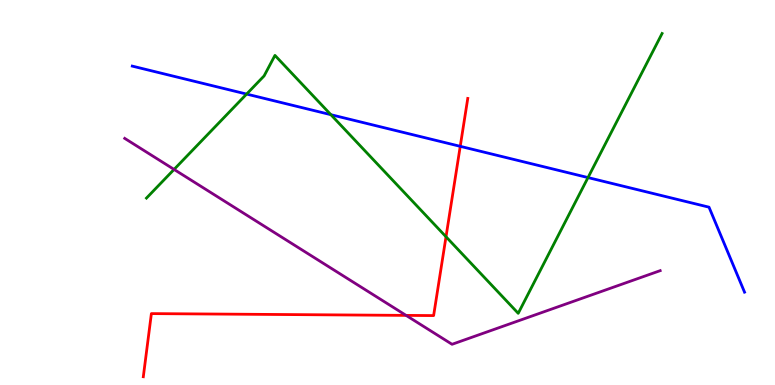[{'lines': ['blue', 'red'], 'intersections': [{'x': 5.94, 'y': 6.2}]}, {'lines': ['green', 'red'], 'intersections': [{'x': 5.76, 'y': 3.85}]}, {'lines': ['purple', 'red'], 'intersections': [{'x': 5.24, 'y': 1.81}]}, {'lines': ['blue', 'green'], 'intersections': [{'x': 3.18, 'y': 7.56}, {'x': 4.27, 'y': 7.02}, {'x': 7.59, 'y': 5.39}]}, {'lines': ['blue', 'purple'], 'intersections': []}, {'lines': ['green', 'purple'], 'intersections': [{'x': 2.25, 'y': 5.6}]}]